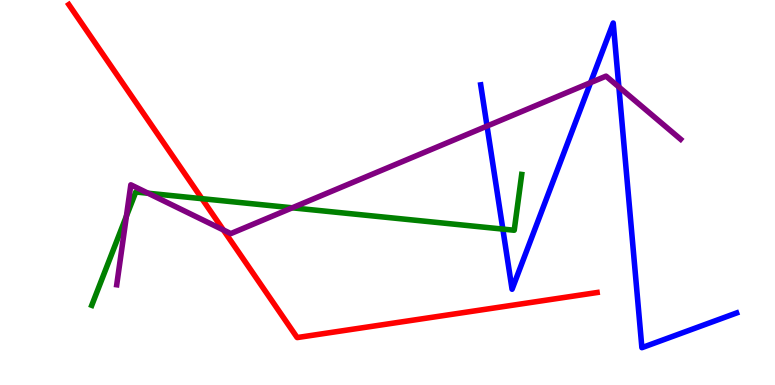[{'lines': ['blue', 'red'], 'intersections': []}, {'lines': ['green', 'red'], 'intersections': [{'x': 2.61, 'y': 4.84}]}, {'lines': ['purple', 'red'], 'intersections': [{'x': 2.88, 'y': 4.03}]}, {'lines': ['blue', 'green'], 'intersections': [{'x': 6.49, 'y': 4.05}]}, {'lines': ['blue', 'purple'], 'intersections': [{'x': 6.28, 'y': 6.73}, {'x': 7.62, 'y': 7.85}, {'x': 7.99, 'y': 7.74}]}, {'lines': ['green', 'purple'], 'intersections': [{'x': 1.63, 'y': 4.39}, {'x': 1.91, 'y': 4.98}, {'x': 3.77, 'y': 4.6}]}]